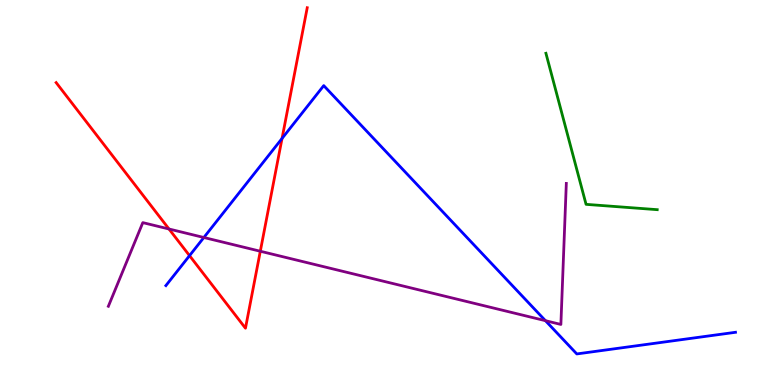[{'lines': ['blue', 'red'], 'intersections': [{'x': 2.45, 'y': 3.36}, {'x': 3.64, 'y': 6.4}]}, {'lines': ['green', 'red'], 'intersections': []}, {'lines': ['purple', 'red'], 'intersections': [{'x': 2.18, 'y': 4.05}, {'x': 3.36, 'y': 3.47}]}, {'lines': ['blue', 'green'], 'intersections': []}, {'lines': ['blue', 'purple'], 'intersections': [{'x': 2.63, 'y': 3.83}, {'x': 7.04, 'y': 1.67}]}, {'lines': ['green', 'purple'], 'intersections': []}]